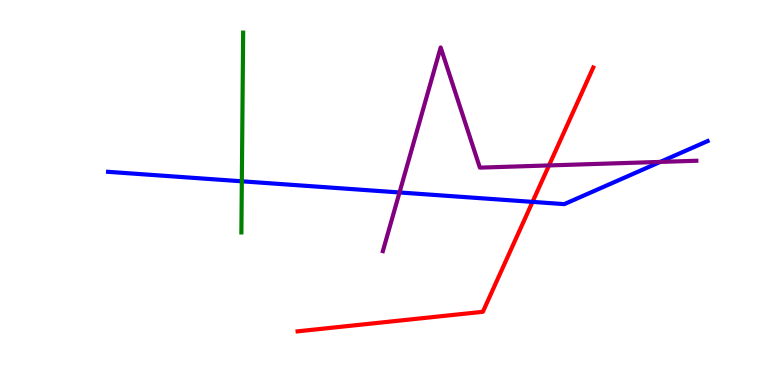[{'lines': ['blue', 'red'], 'intersections': [{'x': 6.87, 'y': 4.76}]}, {'lines': ['green', 'red'], 'intersections': []}, {'lines': ['purple', 'red'], 'intersections': [{'x': 7.08, 'y': 5.7}]}, {'lines': ['blue', 'green'], 'intersections': [{'x': 3.12, 'y': 5.29}]}, {'lines': ['blue', 'purple'], 'intersections': [{'x': 5.15, 'y': 5.0}, {'x': 8.52, 'y': 5.79}]}, {'lines': ['green', 'purple'], 'intersections': []}]